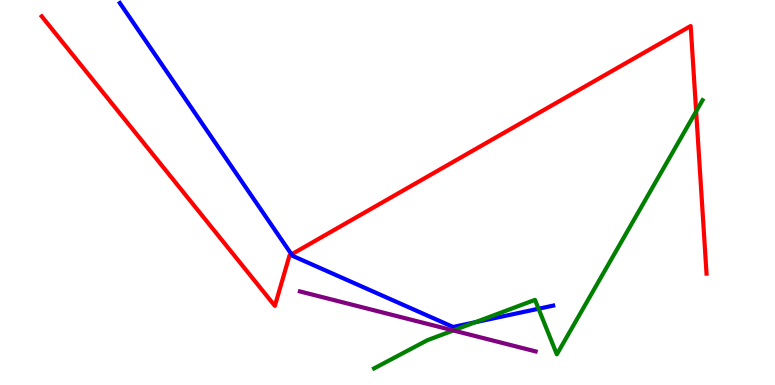[{'lines': ['blue', 'red'], 'intersections': [{'x': 3.76, 'y': 3.39}]}, {'lines': ['green', 'red'], 'intersections': [{'x': 8.98, 'y': 7.11}]}, {'lines': ['purple', 'red'], 'intersections': []}, {'lines': ['blue', 'green'], 'intersections': [{'x': 6.13, 'y': 1.63}, {'x': 6.95, 'y': 1.98}]}, {'lines': ['blue', 'purple'], 'intersections': []}, {'lines': ['green', 'purple'], 'intersections': [{'x': 5.85, 'y': 1.42}]}]